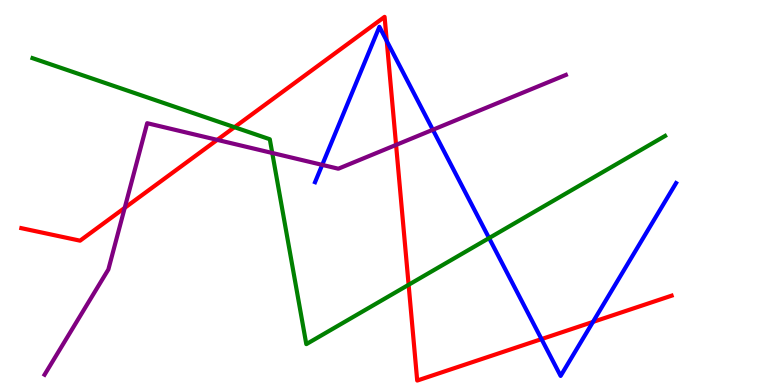[{'lines': ['blue', 'red'], 'intersections': [{'x': 4.99, 'y': 8.94}, {'x': 6.99, 'y': 1.19}, {'x': 7.65, 'y': 1.64}]}, {'lines': ['green', 'red'], 'intersections': [{'x': 3.03, 'y': 6.7}, {'x': 5.27, 'y': 2.6}]}, {'lines': ['purple', 'red'], 'intersections': [{'x': 1.61, 'y': 4.6}, {'x': 2.8, 'y': 6.37}, {'x': 5.11, 'y': 6.24}]}, {'lines': ['blue', 'green'], 'intersections': [{'x': 6.31, 'y': 3.82}]}, {'lines': ['blue', 'purple'], 'intersections': [{'x': 4.16, 'y': 5.72}, {'x': 5.59, 'y': 6.63}]}, {'lines': ['green', 'purple'], 'intersections': [{'x': 3.51, 'y': 6.03}]}]